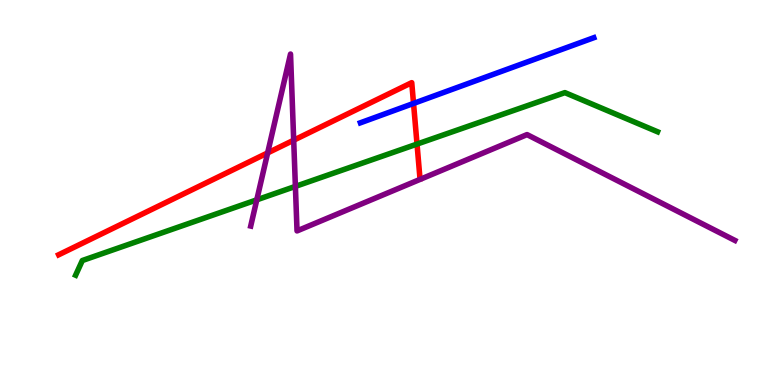[{'lines': ['blue', 'red'], 'intersections': [{'x': 5.34, 'y': 7.31}]}, {'lines': ['green', 'red'], 'intersections': [{'x': 5.38, 'y': 6.26}]}, {'lines': ['purple', 'red'], 'intersections': [{'x': 3.45, 'y': 6.03}, {'x': 3.79, 'y': 6.36}]}, {'lines': ['blue', 'green'], 'intersections': []}, {'lines': ['blue', 'purple'], 'intersections': []}, {'lines': ['green', 'purple'], 'intersections': [{'x': 3.31, 'y': 4.81}, {'x': 3.81, 'y': 5.16}]}]